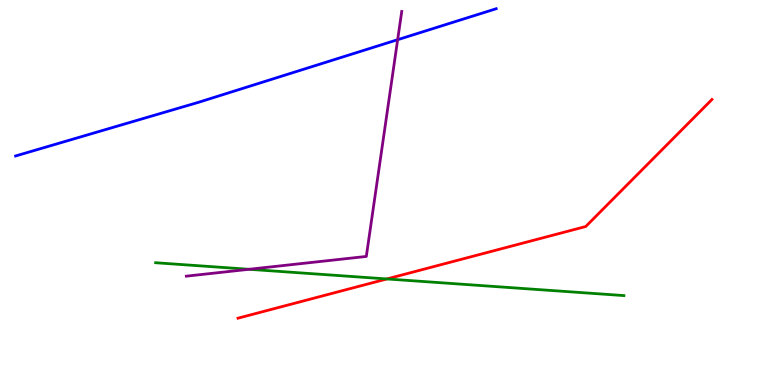[{'lines': ['blue', 'red'], 'intersections': []}, {'lines': ['green', 'red'], 'intersections': [{'x': 4.99, 'y': 2.75}]}, {'lines': ['purple', 'red'], 'intersections': []}, {'lines': ['blue', 'green'], 'intersections': []}, {'lines': ['blue', 'purple'], 'intersections': [{'x': 5.13, 'y': 8.97}]}, {'lines': ['green', 'purple'], 'intersections': [{'x': 3.21, 'y': 3.01}]}]